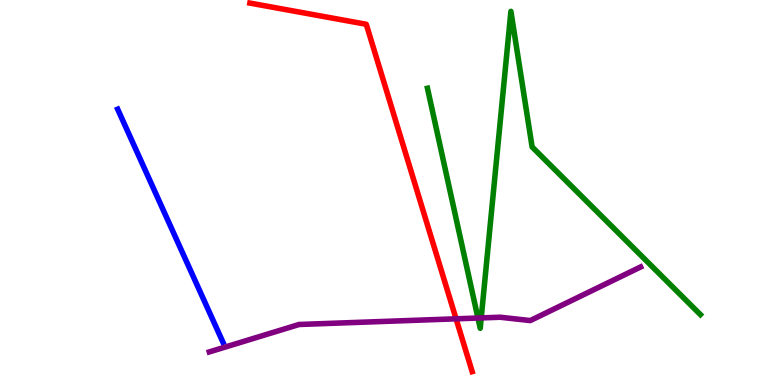[{'lines': ['blue', 'red'], 'intersections': []}, {'lines': ['green', 'red'], 'intersections': []}, {'lines': ['purple', 'red'], 'intersections': [{'x': 5.88, 'y': 1.72}]}, {'lines': ['blue', 'green'], 'intersections': []}, {'lines': ['blue', 'purple'], 'intersections': []}, {'lines': ['green', 'purple'], 'intersections': [{'x': 6.17, 'y': 1.74}, {'x': 6.21, 'y': 1.74}]}]